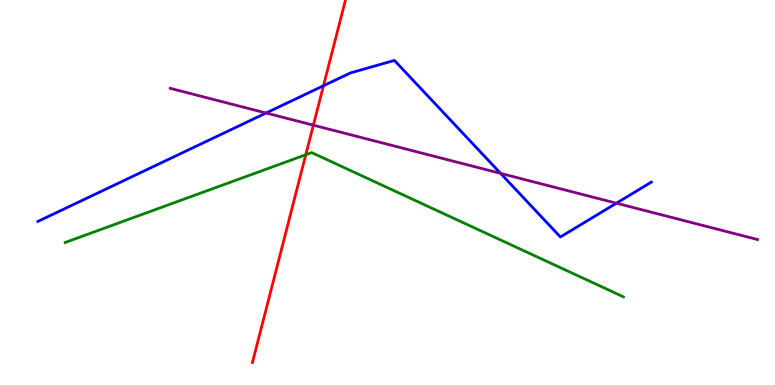[{'lines': ['blue', 'red'], 'intersections': [{'x': 4.17, 'y': 7.77}]}, {'lines': ['green', 'red'], 'intersections': [{'x': 3.95, 'y': 5.98}]}, {'lines': ['purple', 'red'], 'intersections': [{'x': 4.04, 'y': 6.75}]}, {'lines': ['blue', 'green'], 'intersections': []}, {'lines': ['blue', 'purple'], 'intersections': [{'x': 3.43, 'y': 7.06}, {'x': 6.46, 'y': 5.5}, {'x': 7.95, 'y': 4.72}]}, {'lines': ['green', 'purple'], 'intersections': []}]